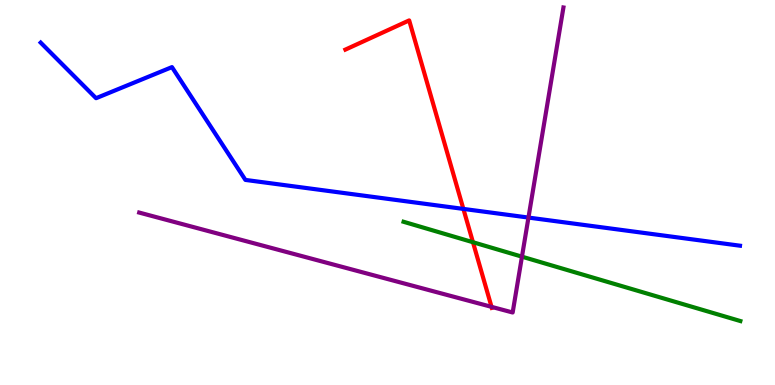[{'lines': ['blue', 'red'], 'intersections': [{'x': 5.98, 'y': 4.57}]}, {'lines': ['green', 'red'], 'intersections': [{'x': 6.1, 'y': 3.71}]}, {'lines': ['purple', 'red'], 'intersections': [{'x': 6.34, 'y': 2.03}]}, {'lines': ['blue', 'green'], 'intersections': []}, {'lines': ['blue', 'purple'], 'intersections': [{'x': 6.82, 'y': 4.35}]}, {'lines': ['green', 'purple'], 'intersections': [{'x': 6.73, 'y': 3.33}]}]